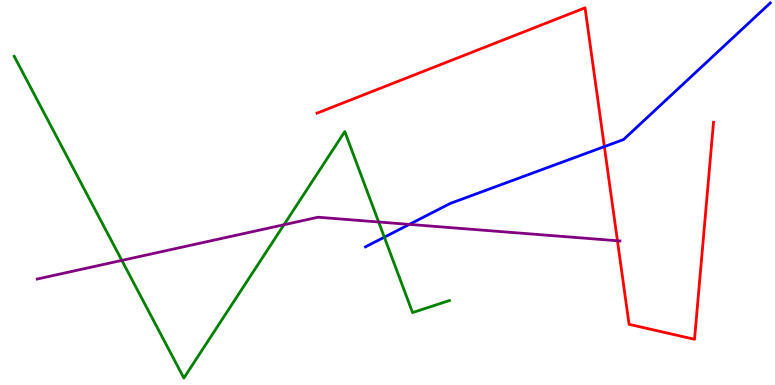[{'lines': ['blue', 'red'], 'intersections': [{'x': 7.8, 'y': 6.19}]}, {'lines': ['green', 'red'], 'intersections': []}, {'lines': ['purple', 'red'], 'intersections': [{'x': 7.97, 'y': 3.75}]}, {'lines': ['blue', 'green'], 'intersections': [{'x': 4.96, 'y': 3.84}]}, {'lines': ['blue', 'purple'], 'intersections': [{'x': 5.28, 'y': 4.17}]}, {'lines': ['green', 'purple'], 'intersections': [{'x': 1.57, 'y': 3.24}, {'x': 3.66, 'y': 4.16}, {'x': 4.89, 'y': 4.23}]}]